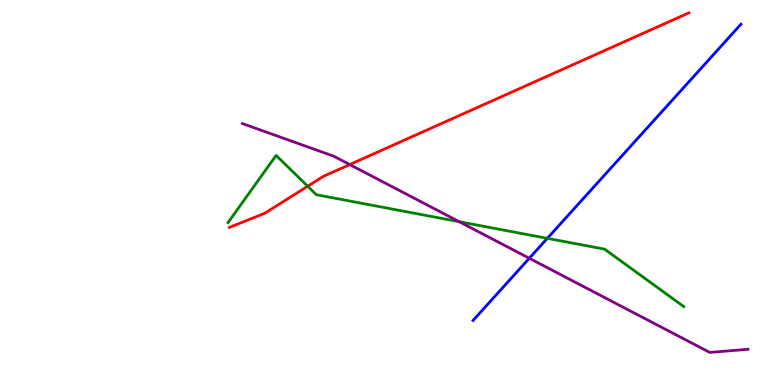[{'lines': ['blue', 'red'], 'intersections': []}, {'lines': ['green', 'red'], 'intersections': [{'x': 3.97, 'y': 5.16}]}, {'lines': ['purple', 'red'], 'intersections': [{'x': 4.51, 'y': 5.73}]}, {'lines': ['blue', 'green'], 'intersections': [{'x': 7.06, 'y': 3.81}]}, {'lines': ['blue', 'purple'], 'intersections': [{'x': 6.83, 'y': 3.29}]}, {'lines': ['green', 'purple'], 'intersections': [{'x': 5.93, 'y': 4.24}]}]